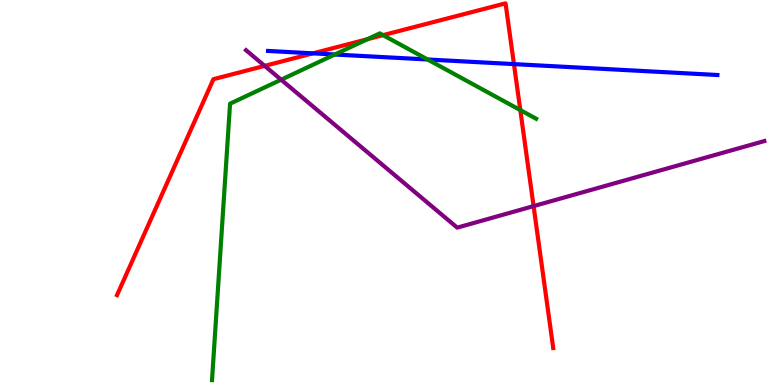[{'lines': ['blue', 'red'], 'intersections': [{'x': 4.04, 'y': 8.61}, {'x': 6.63, 'y': 8.33}]}, {'lines': ['green', 'red'], 'intersections': [{'x': 4.74, 'y': 8.98}, {'x': 4.94, 'y': 9.09}, {'x': 6.71, 'y': 7.14}]}, {'lines': ['purple', 'red'], 'intersections': [{'x': 3.42, 'y': 8.29}, {'x': 6.89, 'y': 4.65}]}, {'lines': ['blue', 'green'], 'intersections': [{'x': 4.32, 'y': 8.58}, {'x': 5.52, 'y': 8.45}]}, {'lines': ['blue', 'purple'], 'intersections': []}, {'lines': ['green', 'purple'], 'intersections': [{'x': 3.63, 'y': 7.93}]}]